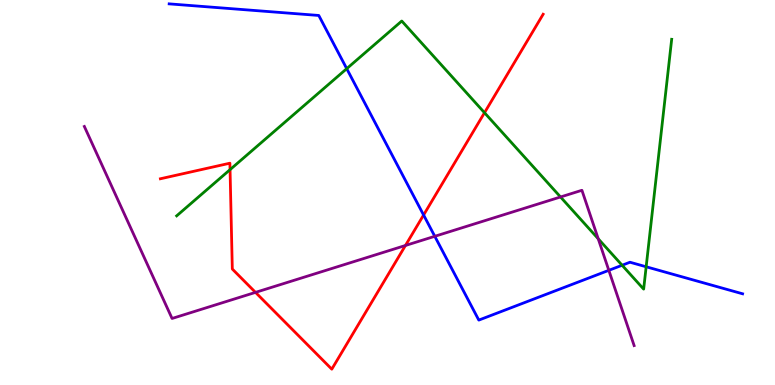[{'lines': ['blue', 'red'], 'intersections': [{'x': 5.47, 'y': 4.42}]}, {'lines': ['green', 'red'], 'intersections': [{'x': 2.97, 'y': 5.59}, {'x': 6.25, 'y': 7.07}]}, {'lines': ['purple', 'red'], 'intersections': [{'x': 3.3, 'y': 2.41}, {'x': 5.23, 'y': 3.62}]}, {'lines': ['blue', 'green'], 'intersections': [{'x': 4.47, 'y': 8.22}, {'x': 8.03, 'y': 3.11}, {'x': 8.34, 'y': 3.07}]}, {'lines': ['blue', 'purple'], 'intersections': [{'x': 5.61, 'y': 3.86}, {'x': 7.86, 'y': 2.98}]}, {'lines': ['green', 'purple'], 'intersections': [{'x': 7.23, 'y': 4.88}, {'x': 7.72, 'y': 3.8}]}]